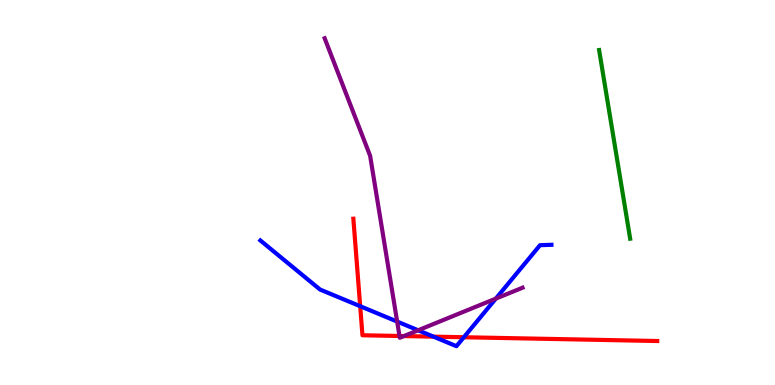[{'lines': ['blue', 'red'], 'intersections': [{'x': 4.65, 'y': 2.05}, {'x': 5.59, 'y': 1.26}, {'x': 5.99, 'y': 1.24}]}, {'lines': ['green', 'red'], 'intersections': []}, {'lines': ['purple', 'red'], 'intersections': [{'x': 5.15, 'y': 1.27}, {'x': 5.21, 'y': 1.27}]}, {'lines': ['blue', 'green'], 'intersections': []}, {'lines': ['blue', 'purple'], 'intersections': [{'x': 5.12, 'y': 1.65}, {'x': 5.4, 'y': 1.42}, {'x': 6.4, 'y': 2.24}]}, {'lines': ['green', 'purple'], 'intersections': []}]